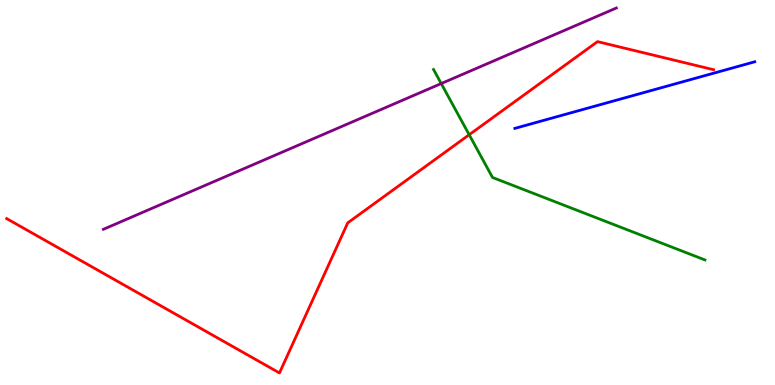[{'lines': ['blue', 'red'], 'intersections': []}, {'lines': ['green', 'red'], 'intersections': [{'x': 6.05, 'y': 6.5}]}, {'lines': ['purple', 'red'], 'intersections': []}, {'lines': ['blue', 'green'], 'intersections': []}, {'lines': ['blue', 'purple'], 'intersections': []}, {'lines': ['green', 'purple'], 'intersections': [{'x': 5.69, 'y': 7.83}]}]